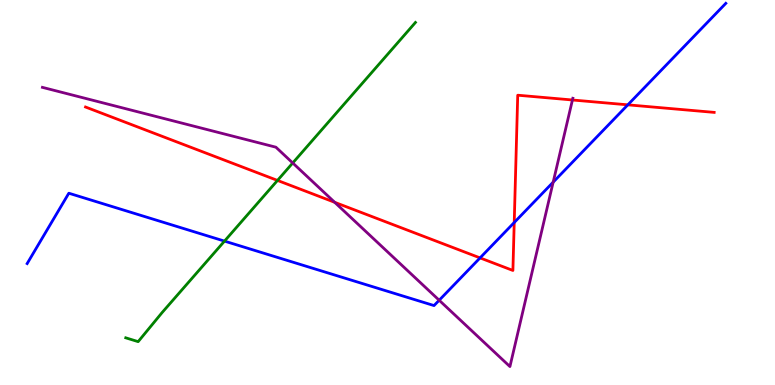[{'lines': ['blue', 'red'], 'intersections': [{'x': 6.19, 'y': 3.3}, {'x': 6.64, 'y': 4.22}, {'x': 8.1, 'y': 7.28}]}, {'lines': ['green', 'red'], 'intersections': [{'x': 3.58, 'y': 5.31}]}, {'lines': ['purple', 'red'], 'intersections': [{'x': 4.32, 'y': 4.75}, {'x': 7.39, 'y': 7.4}]}, {'lines': ['blue', 'green'], 'intersections': [{'x': 2.9, 'y': 3.74}]}, {'lines': ['blue', 'purple'], 'intersections': [{'x': 5.67, 'y': 2.2}, {'x': 7.14, 'y': 5.27}]}, {'lines': ['green', 'purple'], 'intersections': [{'x': 3.78, 'y': 5.77}]}]